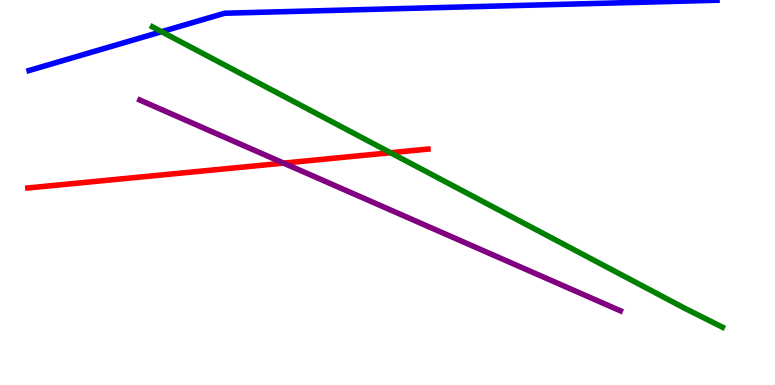[{'lines': ['blue', 'red'], 'intersections': []}, {'lines': ['green', 'red'], 'intersections': [{'x': 5.04, 'y': 6.03}]}, {'lines': ['purple', 'red'], 'intersections': [{'x': 3.66, 'y': 5.76}]}, {'lines': ['blue', 'green'], 'intersections': [{'x': 2.09, 'y': 9.18}]}, {'lines': ['blue', 'purple'], 'intersections': []}, {'lines': ['green', 'purple'], 'intersections': []}]